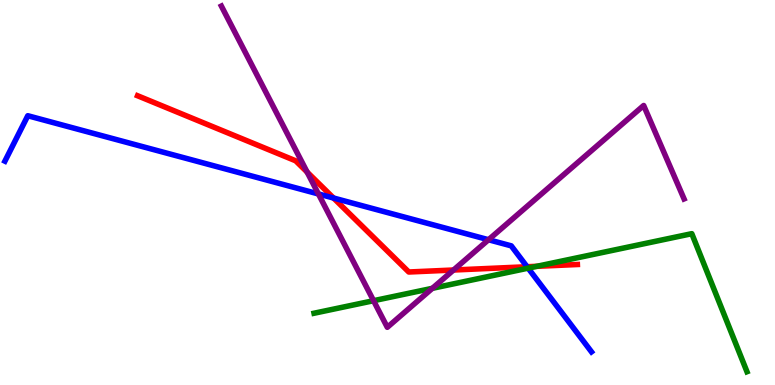[{'lines': ['blue', 'red'], 'intersections': [{'x': 4.3, 'y': 4.86}, {'x': 6.8, 'y': 3.07}]}, {'lines': ['green', 'red'], 'intersections': [{'x': 6.93, 'y': 3.08}]}, {'lines': ['purple', 'red'], 'intersections': [{'x': 3.96, 'y': 5.53}, {'x': 5.85, 'y': 2.99}]}, {'lines': ['blue', 'green'], 'intersections': [{'x': 6.81, 'y': 3.04}]}, {'lines': ['blue', 'purple'], 'intersections': [{'x': 4.11, 'y': 4.96}, {'x': 6.3, 'y': 3.77}]}, {'lines': ['green', 'purple'], 'intersections': [{'x': 4.82, 'y': 2.19}, {'x': 5.58, 'y': 2.51}]}]